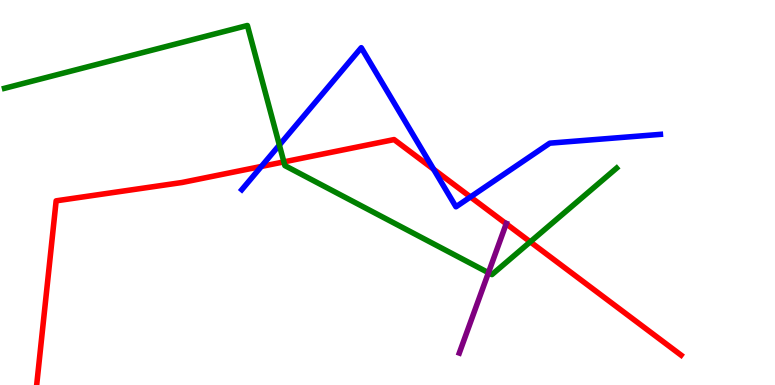[{'lines': ['blue', 'red'], 'intersections': [{'x': 3.37, 'y': 5.68}, {'x': 5.6, 'y': 5.6}, {'x': 6.07, 'y': 4.88}]}, {'lines': ['green', 'red'], 'intersections': [{'x': 3.66, 'y': 5.8}, {'x': 6.84, 'y': 3.72}]}, {'lines': ['purple', 'red'], 'intersections': [{'x': 6.53, 'y': 4.19}]}, {'lines': ['blue', 'green'], 'intersections': [{'x': 3.6, 'y': 6.23}]}, {'lines': ['blue', 'purple'], 'intersections': []}, {'lines': ['green', 'purple'], 'intersections': [{'x': 6.3, 'y': 2.92}]}]